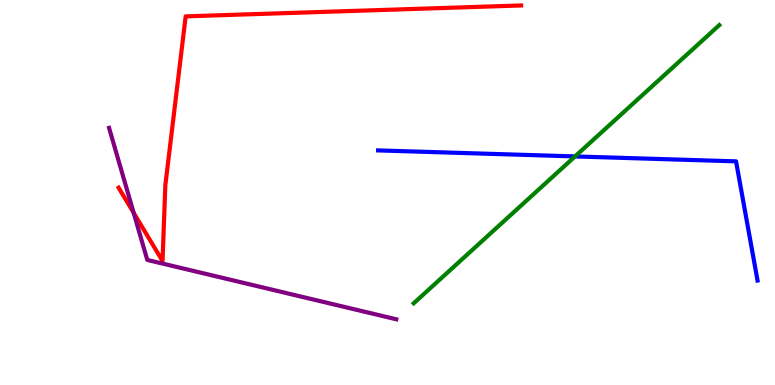[{'lines': ['blue', 'red'], 'intersections': []}, {'lines': ['green', 'red'], 'intersections': []}, {'lines': ['purple', 'red'], 'intersections': [{'x': 1.72, 'y': 4.47}]}, {'lines': ['blue', 'green'], 'intersections': [{'x': 7.42, 'y': 5.94}]}, {'lines': ['blue', 'purple'], 'intersections': []}, {'lines': ['green', 'purple'], 'intersections': []}]